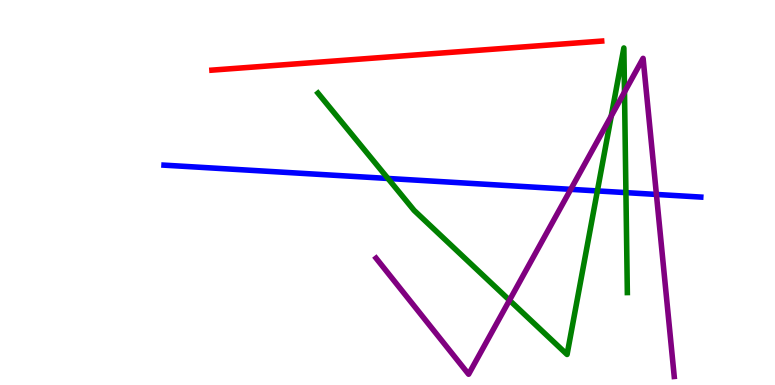[{'lines': ['blue', 'red'], 'intersections': []}, {'lines': ['green', 'red'], 'intersections': []}, {'lines': ['purple', 'red'], 'intersections': []}, {'lines': ['blue', 'green'], 'intersections': [{'x': 5.01, 'y': 5.36}, {'x': 7.71, 'y': 5.04}, {'x': 8.08, 'y': 5.0}]}, {'lines': ['blue', 'purple'], 'intersections': [{'x': 7.36, 'y': 5.08}, {'x': 8.47, 'y': 4.95}]}, {'lines': ['green', 'purple'], 'intersections': [{'x': 6.57, 'y': 2.2}, {'x': 7.89, 'y': 6.99}, {'x': 8.06, 'y': 7.61}]}]